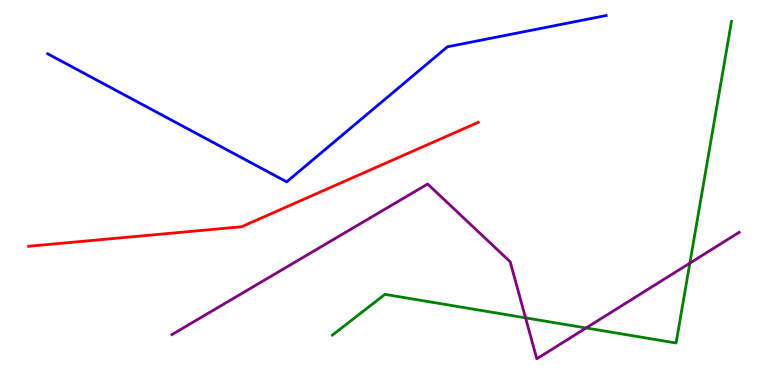[{'lines': ['blue', 'red'], 'intersections': []}, {'lines': ['green', 'red'], 'intersections': []}, {'lines': ['purple', 'red'], 'intersections': []}, {'lines': ['blue', 'green'], 'intersections': []}, {'lines': ['blue', 'purple'], 'intersections': []}, {'lines': ['green', 'purple'], 'intersections': [{'x': 6.78, 'y': 1.74}, {'x': 7.56, 'y': 1.48}, {'x': 8.9, 'y': 3.17}]}]